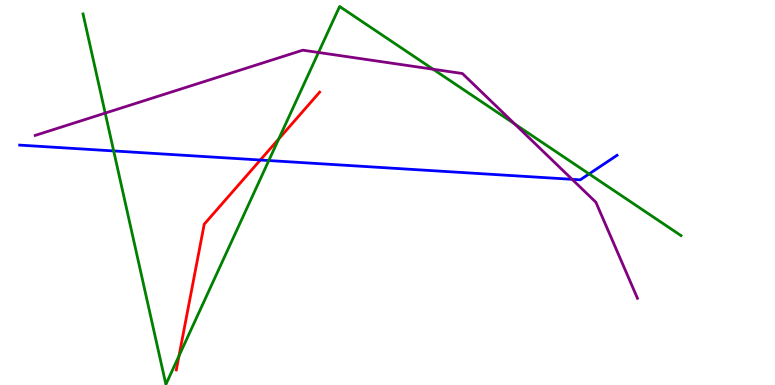[{'lines': ['blue', 'red'], 'intersections': [{'x': 3.36, 'y': 5.84}]}, {'lines': ['green', 'red'], 'intersections': [{'x': 2.31, 'y': 0.757}, {'x': 3.6, 'y': 6.39}]}, {'lines': ['purple', 'red'], 'intersections': []}, {'lines': ['blue', 'green'], 'intersections': [{'x': 1.47, 'y': 6.08}, {'x': 3.47, 'y': 5.83}, {'x': 7.6, 'y': 5.48}]}, {'lines': ['blue', 'purple'], 'intersections': [{'x': 7.38, 'y': 5.34}]}, {'lines': ['green', 'purple'], 'intersections': [{'x': 1.36, 'y': 7.06}, {'x': 4.11, 'y': 8.64}, {'x': 5.59, 'y': 8.2}, {'x': 6.64, 'y': 6.78}]}]